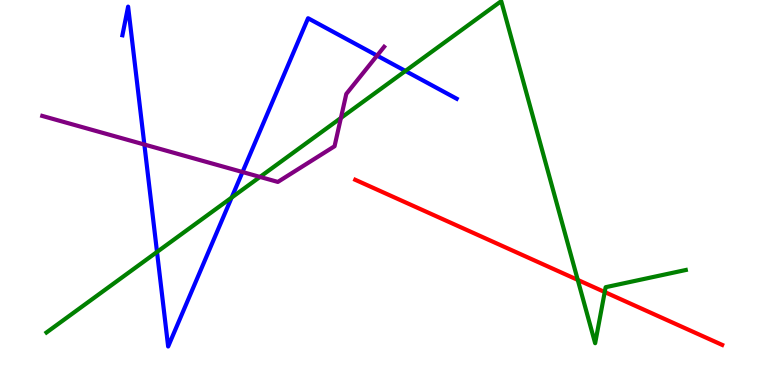[{'lines': ['blue', 'red'], 'intersections': []}, {'lines': ['green', 'red'], 'intersections': [{'x': 7.46, 'y': 2.73}, {'x': 7.8, 'y': 2.41}]}, {'lines': ['purple', 'red'], 'intersections': []}, {'lines': ['blue', 'green'], 'intersections': [{'x': 2.03, 'y': 3.46}, {'x': 2.99, 'y': 4.87}, {'x': 5.23, 'y': 8.16}]}, {'lines': ['blue', 'purple'], 'intersections': [{'x': 1.86, 'y': 6.25}, {'x': 3.13, 'y': 5.53}, {'x': 4.87, 'y': 8.56}]}, {'lines': ['green', 'purple'], 'intersections': [{'x': 3.35, 'y': 5.4}, {'x': 4.4, 'y': 6.94}]}]